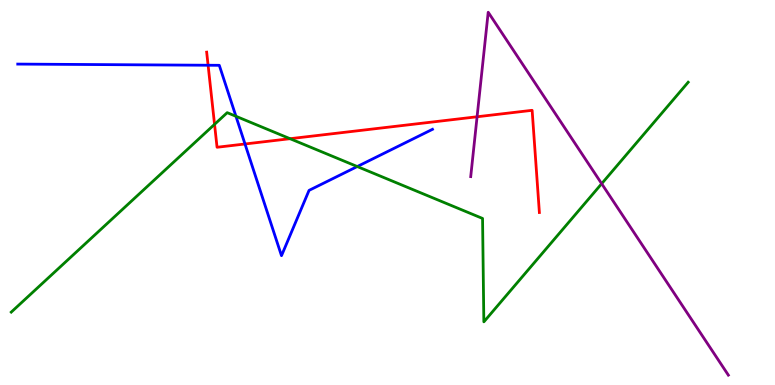[{'lines': ['blue', 'red'], 'intersections': [{'x': 2.69, 'y': 8.31}, {'x': 3.16, 'y': 6.26}]}, {'lines': ['green', 'red'], 'intersections': [{'x': 2.77, 'y': 6.77}, {'x': 3.74, 'y': 6.4}]}, {'lines': ['purple', 'red'], 'intersections': [{'x': 6.16, 'y': 6.97}]}, {'lines': ['blue', 'green'], 'intersections': [{'x': 3.04, 'y': 6.98}, {'x': 4.61, 'y': 5.67}]}, {'lines': ['blue', 'purple'], 'intersections': []}, {'lines': ['green', 'purple'], 'intersections': [{'x': 7.76, 'y': 5.23}]}]